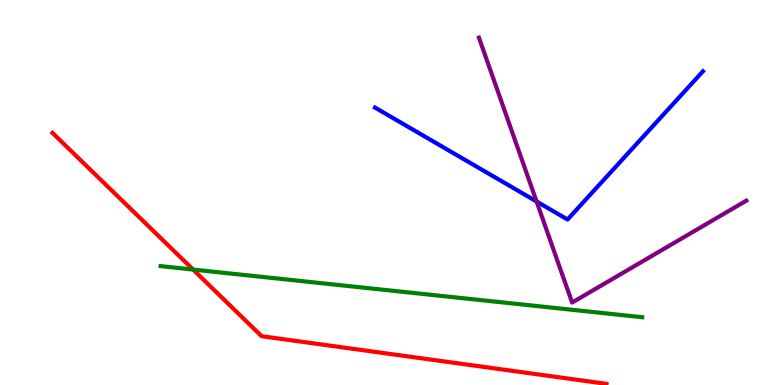[{'lines': ['blue', 'red'], 'intersections': []}, {'lines': ['green', 'red'], 'intersections': [{'x': 2.49, 'y': 3.0}]}, {'lines': ['purple', 'red'], 'intersections': []}, {'lines': ['blue', 'green'], 'intersections': []}, {'lines': ['blue', 'purple'], 'intersections': [{'x': 6.92, 'y': 4.77}]}, {'lines': ['green', 'purple'], 'intersections': []}]